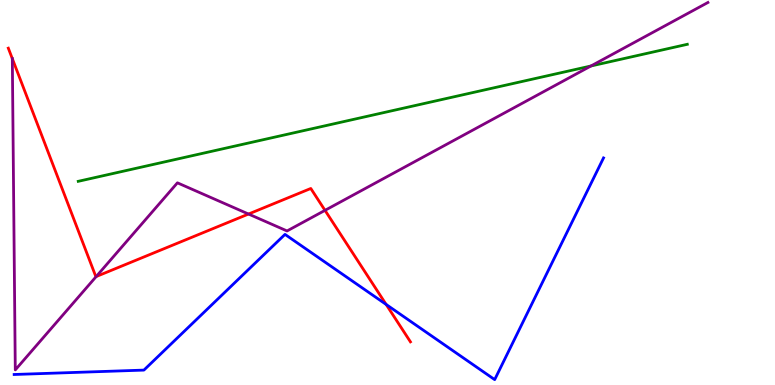[{'lines': ['blue', 'red'], 'intersections': [{'x': 4.98, 'y': 2.09}]}, {'lines': ['green', 'red'], 'intersections': []}, {'lines': ['purple', 'red'], 'intersections': [{'x': 0.159, 'y': 8.48}, {'x': 1.24, 'y': 2.82}, {'x': 3.21, 'y': 4.44}, {'x': 4.19, 'y': 4.54}]}, {'lines': ['blue', 'green'], 'intersections': []}, {'lines': ['blue', 'purple'], 'intersections': []}, {'lines': ['green', 'purple'], 'intersections': [{'x': 7.63, 'y': 8.29}]}]